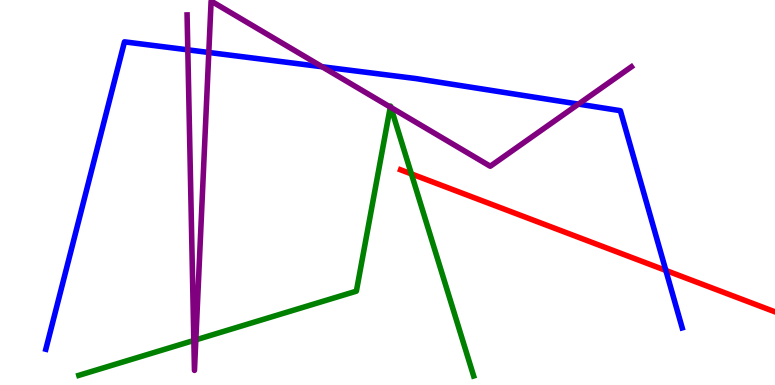[{'lines': ['blue', 'red'], 'intersections': [{'x': 8.59, 'y': 2.98}]}, {'lines': ['green', 'red'], 'intersections': [{'x': 5.31, 'y': 5.48}]}, {'lines': ['purple', 'red'], 'intersections': []}, {'lines': ['blue', 'green'], 'intersections': []}, {'lines': ['blue', 'purple'], 'intersections': [{'x': 2.42, 'y': 8.71}, {'x': 2.69, 'y': 8.64}, {'x': 4.16, 'y': 8.27}, {'x': 7.46, 'y': 7.3}]}, {'lines': ['green', 'purple'], 'intersections': [{'x': 2.5, 'y': 1.16}, {'x': 2.53, 'y': 1.17}, {'x': 5.04, 'y': 7.22}, {'x': 5.04, 'y': 7.21}]}]